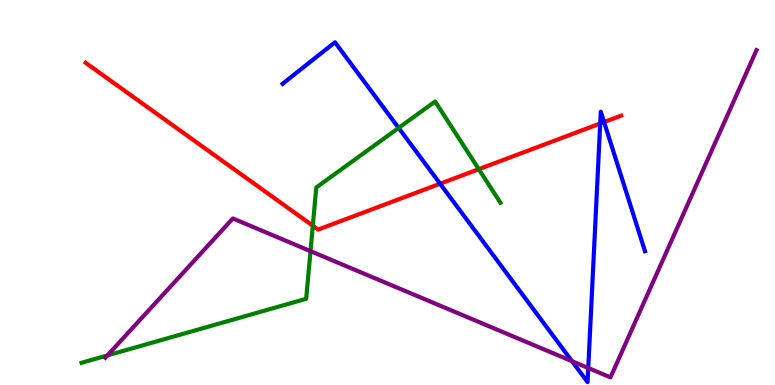[{'lines': ['blue', 'red'], 'intersections': [{'x': 5.68, 'y': 5.23}, {'x': 7.74, 'y': 6.79}, {'x': 7.79, 'y': 6.83}]}, {'lines': ['green', 'red'], 'intersections': [{'x': 4.04, 'y': 4.14}, {'x': 6.18, 'y': 5.61}]}, {'lines': ['purple', 'red'], 'intersections': []}, {'lines': ['blue', 'green'], 'intersections': [{'x': 5.14, 'y': 6.68}]}, {'lines': ['blue', 'purple'], 'intersections': [{'x': 7.38, 'y': 0.618}, {'x': 7.59, 'y': 0.441}]}, {'lines': ['green', 'purple'], 'intersections': [{'x': 1.39, 'y': 0.768}, {'x': 4.01, 'y': 3.48}]}]